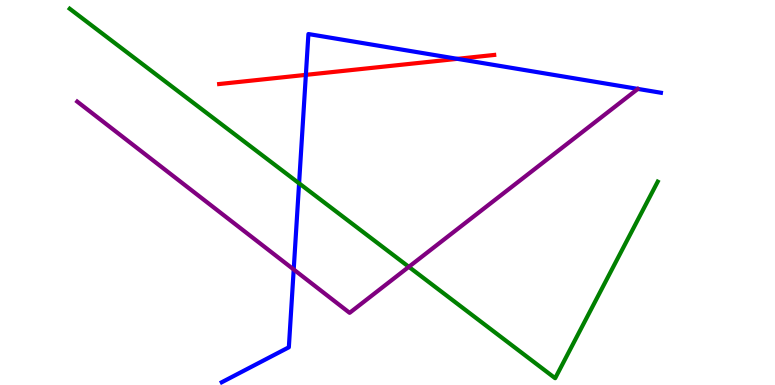[{'lines': ['blue', 'red'], 'intersections': [{'x': 3.95, 'y': 8.06}, {'x': 5.9, 'y': 8.47}]}, {'lines': ['green', 'red'], 'intersections': []}, {'lines': ['purple', 'red'], 'intersections': []}, {'lines': ['blue', 'green'], 'intersections': [{'x': 3.86, 'y': 5.24}]}, {'lines': ['blue', 'purple'], 'intersections': [{'x': 3.79, 'y': 3.0}]}, {'lines': ['green', 'purple'], 'intersections': [{'x': 5.28, 'y': 3.07}]}]